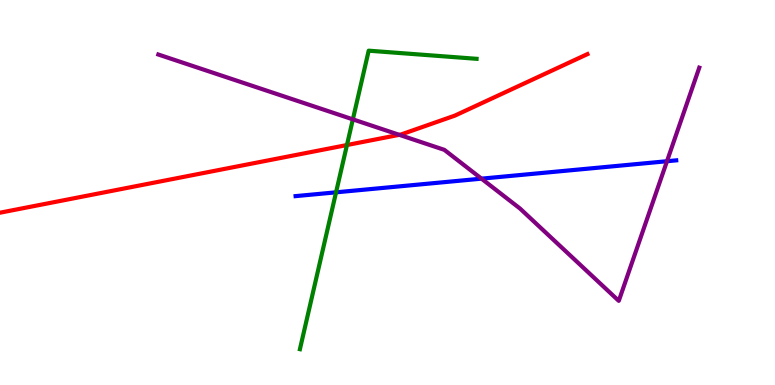[{'lines': ['blue', 'red'], 'intersections': []}, {'lines': ['green', 'red'], 'intersections': [{'x': 4.48, 'y': 6.23}]}, {'lines': ['purple', 'red'], 'intersections': [{'x': 5.15, 'y': 6.5}]}, {'lines': ['blue', 'green'], 'intersections': [{'x': 4.34, 'y': 5.0}]}, {'lines': ['blue', 'purple'], 'intersections': [{'x': 6.21, 'y': 5.36}, {'x': 8.61, 'y': 5.81}]}, {'lines': ['green', 'purple'], 'intersections': [{'x': 4.55, 'y': 6.9}]}]